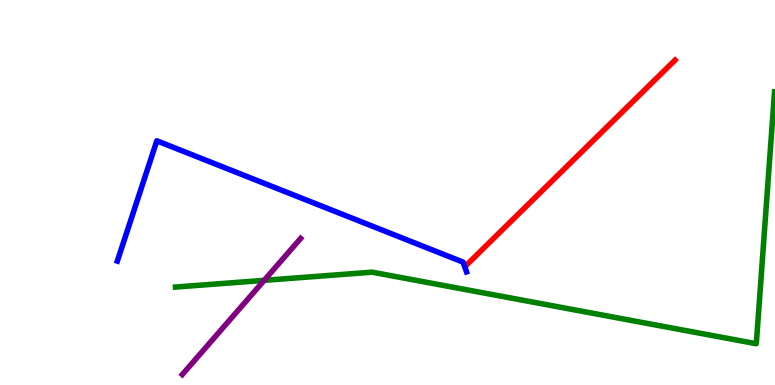[{'lines': ['blue', 'red'], 'intersections': []}, {'lines': ['green', 'red'], 'intersections': []}, {'lines': ['purple', 'red'], 'intersections': []}, {'lines': ['blue', 'green'], 'intersections': []}, {'lines': ['blue', 'purple'], 'intersections': []}, {'lines': ['green', 'purple'], 'intersections': [{'x': 3.41, 'y': 2.72}]}]